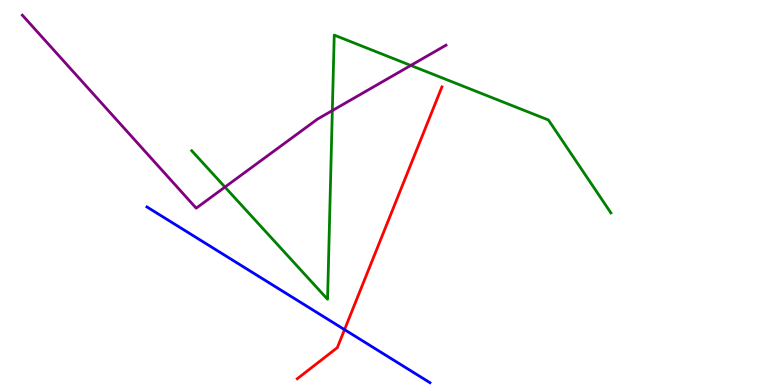[{'lines': ['blue', 'red'], 'intersections': [{'x': 4.45, 'y': 1.44}]}, {'lines': ['green', 'red'], 'intersections': []}, {'lines': ['purple', 'red'], 'intersections': []}, {'lines': ['blue', 'green'], 'intersections': []}, {'lines': ['blue', 'purple'], 'intersections': []}, {'lines': ['green', 'purple'], 'intersections': [{'x': 2.9, 'y': 5.14}, {'x': 4.29, 'y': 7.13}, {'x': 5.3, 'y': 8.3}]}]